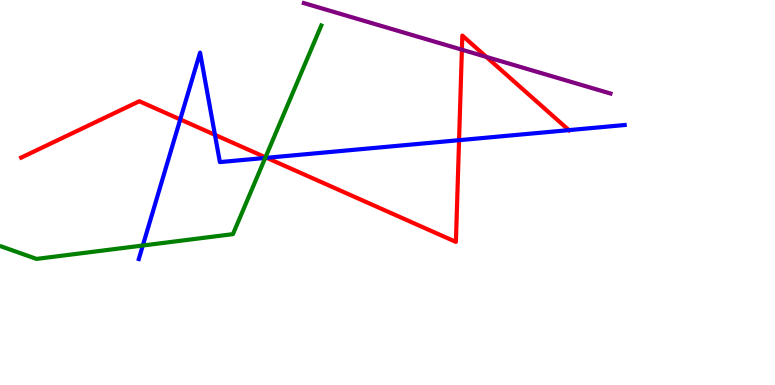[{'lines': ['blue', 'red'], 'intersections': [{'x': 2.33, 'y': 6.9}, {'x': 2.77, 'y': 6.5}, {'x': 3.44, 'y': 5.9}, {'x': 5.92, 'y': 6.36}, {'x': 7.34, 'y': 6.62}]}, {'lines': ['green', 'red'], 'intersections': [{'x': 3.43, 'y': 5.91}]}, {'lines': ['purple', 'red'], 'intersections': [{'x': 5.96, 'y': 8.71}, {'x': 6.28, 'y': 8.52}]}, {'lines': ['blue', 'green'], 'intersections': [{'x': 1.84, 'y': 3.62}, {'x': 3.42, 'y': 5.9}]}, {'lines': ['blue', 'purple'], 'intersections': []}, {'lines': ['green', 'purple'], 'intersections': []}]